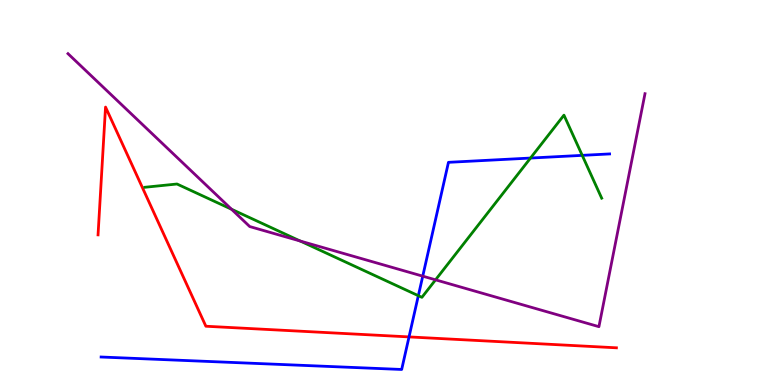[{'lines': ['blue', 'red'], 'intersections': [{'x': 5.28, 'y': 1.25}]}, {'lines': ['green', 'red'], 'intersections': []}, {'lines': ['purple', 'red'], 'intersections': []}, {'lines': ['blue', 'green'], 'intersections': [{'x': 5.4, 'y': 2.32}, {'x': 6.85, 'y': 5.89}, {'x': 7.51, 'y': 5.96}]}, {'lines': ['blue', 'purple'], 'intersections': [{'x': 5.45, 'y': 2.83}]}, {'lines': ['green', 'purple'], 'intersections': [{'x': 2.99, 'y': 4.57}, {'x': 3.87, 'y': 3.74}, {'x': 5.62, 'y': 2.73}]}]